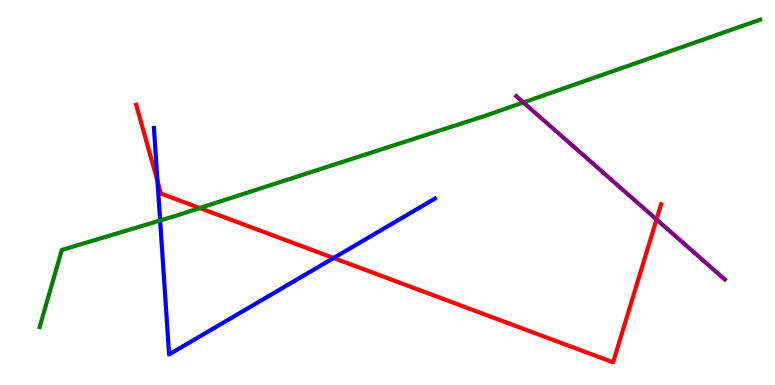[{'lines': ['blue', 'red'], 'intersections': [{'x': 2.03, 'y': 5.3}, {'x': 4.3, 'y': 3.3}]}, {'lines': ['green', 'red'], 'intersections': [{'x': 2.58, 'y': 4.6}]}, {'lines': ['purple', 'red'], 'intersections': [{'x': 8.47, 'y': 4.3}]}, {'lines': ['blue', 'green'], 'intersections': [{'x': 2.07, 'y': 4.27}]}, {'lines': ['blue', 'purple'], 'intersections': []}, {'lines': ['green', 'purple'], 'intersections': [{'x': 6.75, 'y': 7.34}]}]